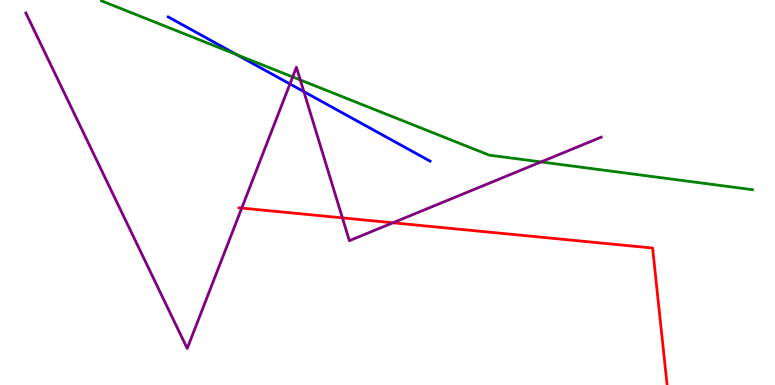[{'lines': ['blue', 'red'], 'intersections': []}, {'lines': ['green', 'red'], 'intersections': []}, {'lines': ['purple', 'red'], 'intersections': [{'x': 3.12, 'y': 4.6}, {'x': 4.42, 'y': 4.34}, {'x': 5.07, 'y': 4.21}]}, {'lines': ['blue', 'green'], 'intersections': [{'x': 3.05, 'y': 8.58}]}, {'lines': ['blue', 'purple'], 'intersections': [{'x': 3.74, 'y': 7.82}, {'x': 3.92, 'y': 7.62}]}, {'lines': ['green', 'purple'], 'intersections': [{'x': 3.78, 'y': 8.0}, {'x': 3.87, 'y': 7.92}, {'x': 6.98, 'y': 5.79}]}]